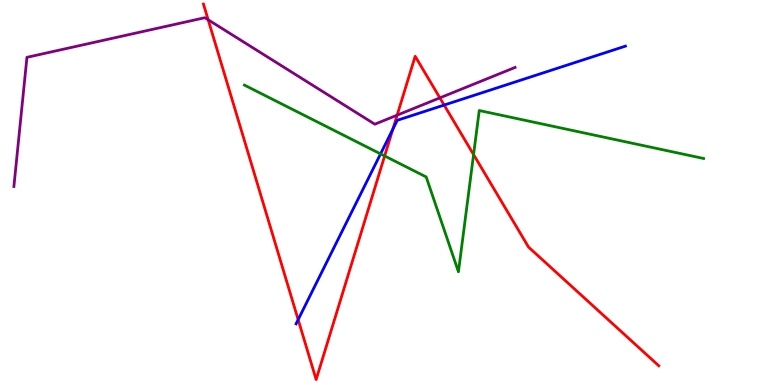[{'lines': ['blue', 'red'], 'intersections': [{'x': 3.85, 'y': 1.7}, {'x': 5.07, 'y': 6.65}, {'x': 5.73, 'y': 7.27}]}, {'lines': ['green', 'red'], 'intersections': [{'x': 4.96, 'y': 5.95}, {'x': 6.11, 'y': 5.98}]}, {'lines': ['purple', 'red'], 'intersections': [{'x': 2.69, 'y': 9.49}, {'x': 5.12, 'y': 7.01}, {'x': 5.68, 'y': 7.46}]}, {'lines': ['blue', 'green'], 'intersections': [{'x': 4.91, 'y': 6.0}]}, {'lines': ['blue', 'purple'], 'intersections': []}, {'lines': ['green', 'purple'], 'intersections': []}]